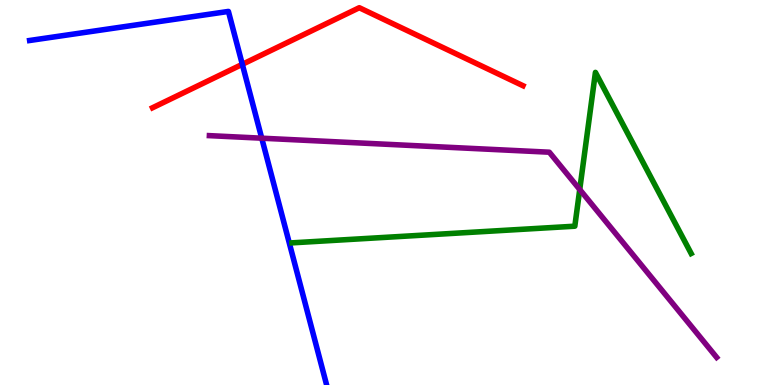[{'lines': ['blue', 'red'], 'intersections': [{'x': 3.13, 'y': 8.33}]}, {'lines': ['green', 'red'], 'intersections': []}, {'lines': ['purple', 'red'], 'intersections': []}, {'lines': ['blue', 'green'], 'intersections': []}, {'lines': ['blue', 'purple'], 'intersections': [{'x': 3.38, 'y': 6.41}]}, {'lines': ['green', 'purple'], 'intersections': [{'x': 7.48, 'y': 5.08}]}]